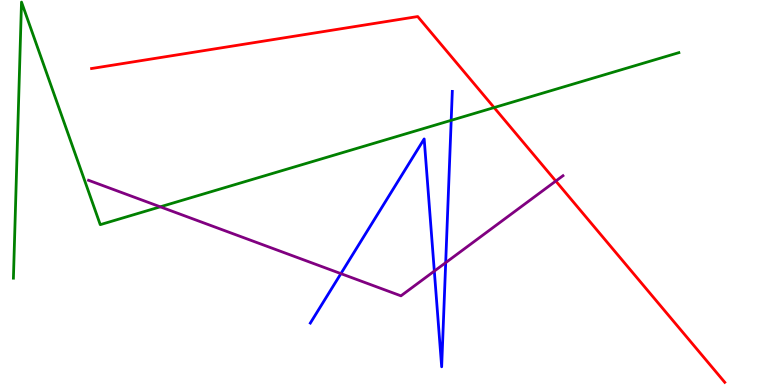[{'lines': ['blue', 'red'], 'intersections': []}, {'lines': ['green', 'red'], 'intersections': [{'x': 6.38, 'y': 7.21}]}, {'lines': ['purple', 'red'], 'intersections': [{'x': 7.17, 'y': 5.3}]}, {'lines': ['blue', 'green'], 'intersections': [{'x': 5.82, 'y': 6.87}]}, {'lines': ['blue', 'purple'], 'intersections': [{'x': 4.4, 'y': 2.89}, {'x': 5.6, 'y': 2.96}, {'x': 5.75, 'y': 3.18}]}, {'lines': ['green', 'purple'], 'intersections': [{'x': 2.07, 'y': 4.63}]}]